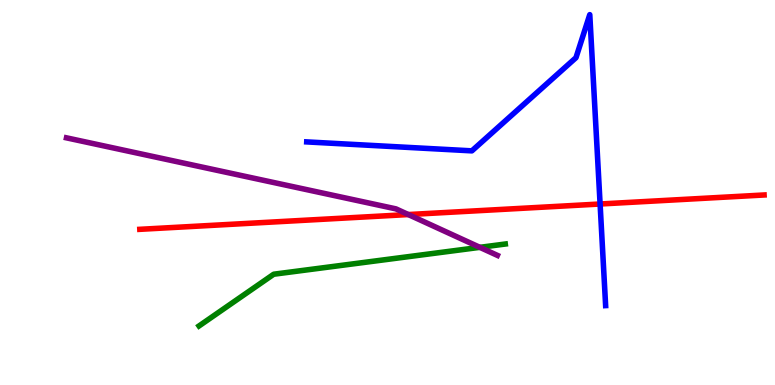[{'lines': ['blue', 'red'], 'intersections': [{'x': 7.74, 'y': 4.7}]}, {'lines': ['green', 'red'], 'intersections': []}, {'lines': ['purple', 'red'], 'intersections': [{'x': 5.27, 'y': 4.43}]}, {'lines': ['blue', 'green'], 'intersections': []}, {'lines': ['blue', 'purple'], 'intersections': []}, {'lines': ['green', 'purple'], 'intersections': [{'x': 6.19, 'y': 3.58}]}]